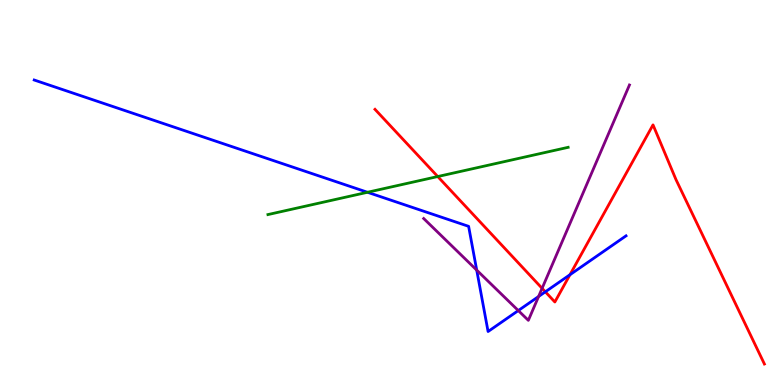[{'lines': ['blue', 'red'], 'intersections': [{'x': 7.04, 'y': 2.42}, {'x': 7.35, 'y': 2.86}]}, {'lines': ['green', 'red'], 'intersections': [{'x': 5.65, 'y': 5.41}]}, {'lines': ['purple', 'red'], 'intersections': [{'x': 6.99, 'y': 2.51}]}, {'lines': ['blue', 'green'], 'intersections': [{'x': 4.74, 'y': 5.01}]}, {'lines': ['blue', 'purple'], 'intersections': [{'x': 6.15, 'y': 2.98}, {'x': 6.69, 'y': 1.93}, {'x': 6.95, 'y': 2.3}]}, {'lines': ['green', 'purple'], 'intersections': []}]